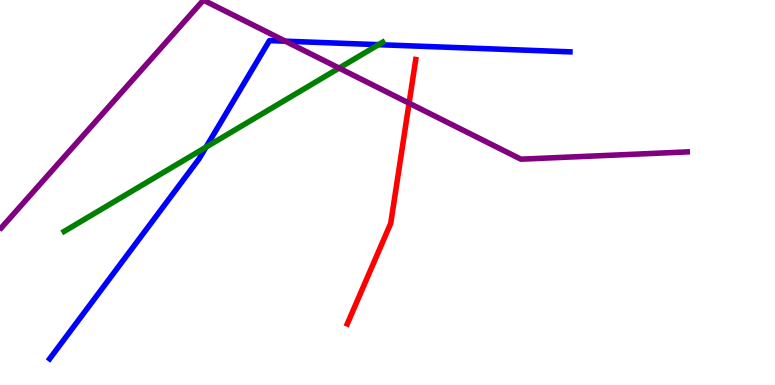[{'lines': ['blue', 'red'], 'intersections': []}, {'lines': ['green', 'red'], 'intersections': []}, {'lines': ['purple', 'red'], 'intersections': [{'x': 5.28, 'y': 7.32}]}, {'lines': ['blue', 'green'], 'intersections': [{'x': 2.66, 'y': 6.18}, {'x': 4.88, 'y': 8.84}]}, {'lines': ['blue', 'purple'], 'intersections': [{'x': 3.68, 'y': 8.93}]}, {'lines': ['green', 'purple'], 'intersections': [{'x': 4.38, 'y': 8.23}]}]